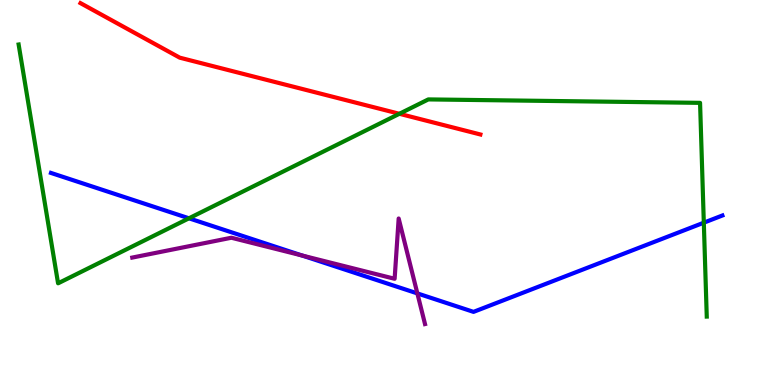[{'lines': ['blue', 'red'], 'intersections': []}, {'lines': ['green', 'red'], 'intersections': [{'x': 5.15, 'y': 7.04}]}, {'lines': ['purple', 'red'], 'intersections': []}, {'lines': ['blue', 'green'], 'intersections': [{'x': 2.44, 'y': 4.33}, {'x': 9.08, 'y': 4.22}]}, {'lines': ['blue', 'purple'], 'intersections': [{'x': 3.9, 'y': 3.36}, {'x': 5.39, 'y': 2.38}]}, {'lines': ['green', 'purple'], 'intersections': []}]